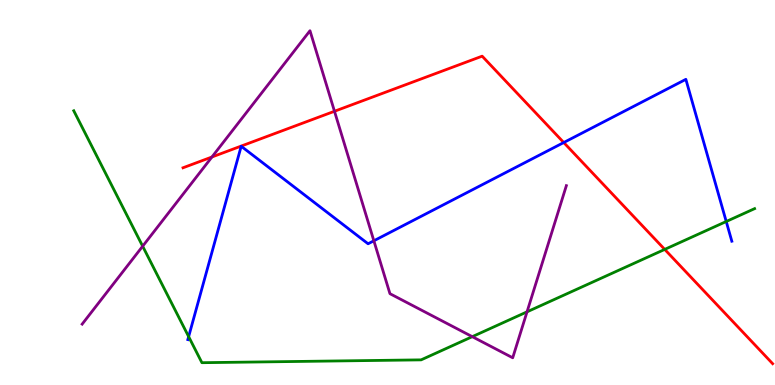[{'lines': ['blue', 'red'], 'intersections': [{'x': 7.27, 'y': 6.3}]}, {'lines': ['green', 'red'], 'intersections': [{'x': 8.58, 'y': 3.52}]}, {'lines': ['purple', 'red'], 'intersections': [{'x': 2.73, 'y': 5.92}, {'x': 4.32, 'y': 7.11}]}, {'lines': ['blue', 'green'], 'intersections': [{'x': 2.43, 'y': 1.26}, {'x': 9.37, 'y': 4.25}]}, {'lines': ['blue', 'purple'], 'intersections': [{'x': 4.82, 'y': 3.75}]}, {'lines': ['green', 'purple'], 'intersections': [{'x': 1.84, 'y': 3.6}, {'x': 6.09, 'y': 1.26}, {'x': 6.8, 'y': 1.9}]}]